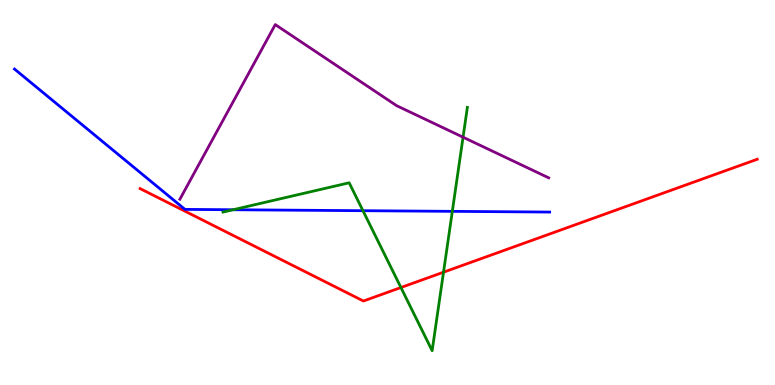[{'lines': ['blue', 'red'], 'intersections': []}, {'lines': ['green', 'red'], 'intersections': [{'x': 5.17, 'y': 2.53}, {'x': 5.72, 'y': 2.93}]}, {'lines': ['purple', 'red'], 'intersections': []}, {'lines': ['blue', 'green'], 'intersections': [{'x': 3.01, 'y': 4.55}, {'x': 4.68, 'y': 4.53}, {'x': 5.84, 'y': 4.51}]}, {'lines': ['blue', 'purple'], 'intersections': []}, {'lines': ['green', 'purple'], 'intersections': [{'x': 5.97, 'y': 6.44}]}]